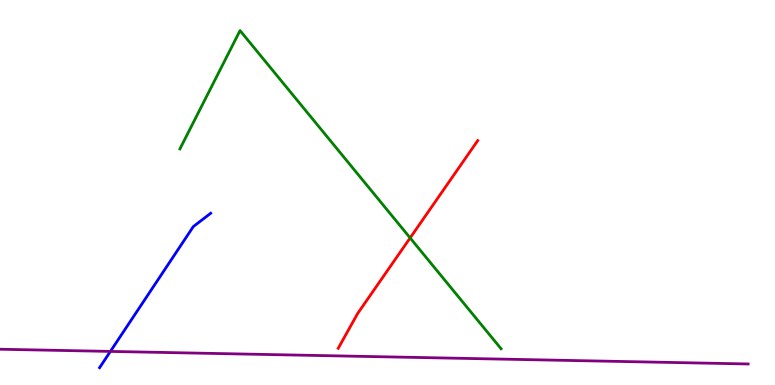[{'lines': ['blue', 'red'], 'intersections': []}, {'lines': ['green', 'red'], 'intersections': [{'x': 5.29, 'y': 3.82}]}, {'lines': ['purple', 'red'], 'intersections': []}, {'lines': ['blue', 'green'], 'intersections': []}, {'lines': ['blue', 'purple'], 'intersections': [{'x': 1.42, 'y': 0.872}]}, {'lines': ['green', 'purple'], 'intersections': []}]